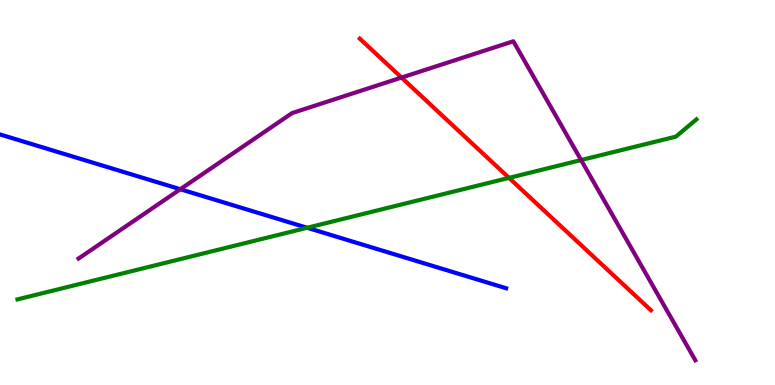[{'lines': ['blue', 'red'], 'intersections': []}, {'lines': ['green', 'red'], 'intersections': [{'x': 6.57, 'y': 5.38}]}, {'lines': ['purple', 'red'], 'intersections': [{'x': 5.18, 'y': 7.99}]}, {'lines': ['blue', 'green'], 'intersections': [{'x': 3.96, 'y': 4.08}]}, {'lines': ['blue', 'purple'], 'intersections': [{'x': 2.33, 'y': 5.08}]}, {'lines': ['green', 'purple'], 'intersections': [{'x': 7.5, 'y': 5.84}]}]